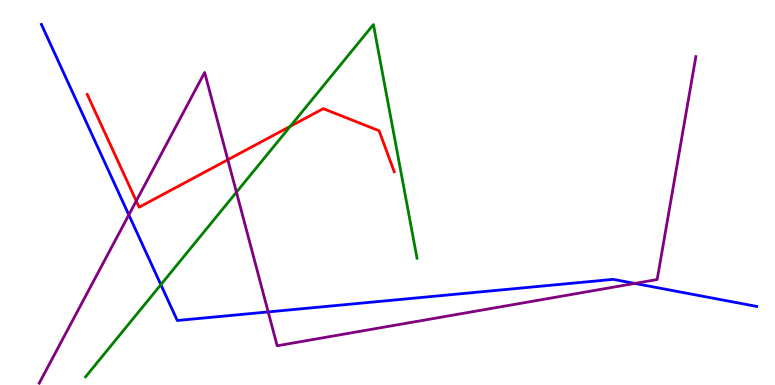[{'lines': ['blue', 'red'], 'intersections': []}, {'lines': ['green', 'red'], 'intersections': [{'x': 3.75, 'y': 6.72}]}, {'lines': ['purple', 'red'], 'intersections': [{'x': 1.76, 'y': 4.78}, {'x': 2.94, 'y': 5.85}]}, {'lines': ['blue', 'green'], 'intersections': [{'x': 2.08, 'y': 2.61}]}, {'lines': ['blue', 'purple'], 'intersections': [{'x': 1.66, 'y': 4.42}, {'x': 3.46, 'y': 1.9}, {'x': 8.19, 'y': 2.64}]}, {'lines': ['green', 'purple'], 'intersections': [{'x': 3.05, 'y': 5.01}]}]